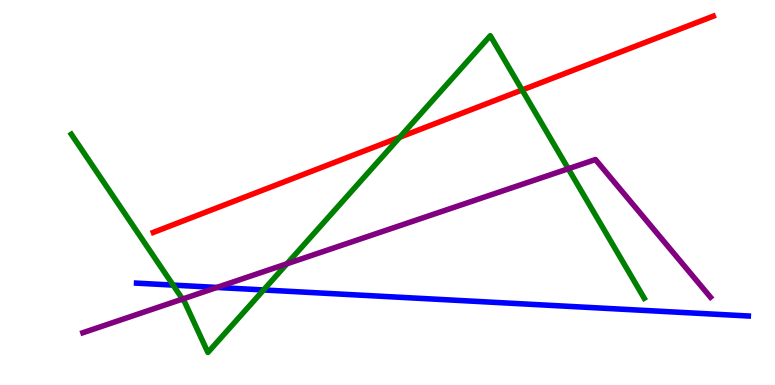[{'lines': ['blue', 'red'], 'intersections': []}, {'lines': ['green', 'red'], 'intersections': [{'x': 5.16, 'y': 6.44}, {'x': 6.74, 'y': 7.66}]}, {'lines': ['purple', 'red'], 'intersections': []}, {'lines': ['blue', 'green'], 'intersections': [{'x': 2.23, 'y': 2.59}, {'x': 3.4, 'y': 2.47}]}, {'lines': ['blue', 'purple'], 'intersections': [{'x': 2.8, 'y': 2.53}]}, {'lines': ['green', 'purple'], 'intersections': [{'x': 2.36, 'y': 2.23}, {'x': 3.7, 'y': 3.15}, {'x': 7.33, 'y': 5.62}]}]